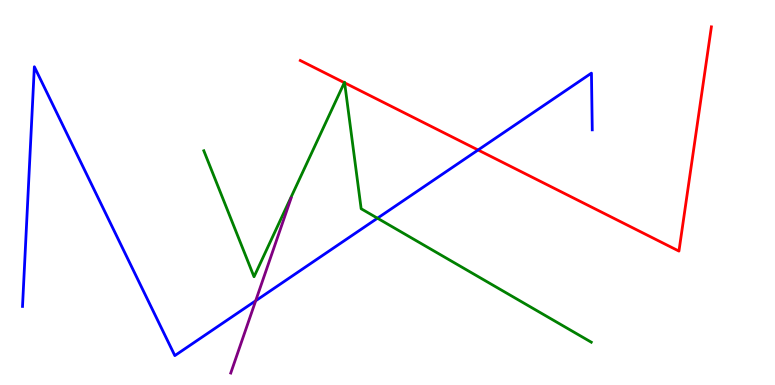[{'lines': ['blue', 'red'], 'intersections': [{'x': 6.17, 'y': 6.1}]}, {'lines': ['green', 'red'], 'intersections': [{'x': 4.44, 'y': 7.85}, {'x': 4.45, 'y': 7.85}]}, {'lines': ['purple', 'red'], 'intersections': []}, {'lines': ['blue', 'green'], 'intersections': [{'x': 4.87, 'y': 4.33}]}, {'lines': ['blue', 'purple'], 'intersections': [{'x': 3.3, 'y': 2.19}]}, {'lines': ['green', 'purple'], 'intersections': []}]